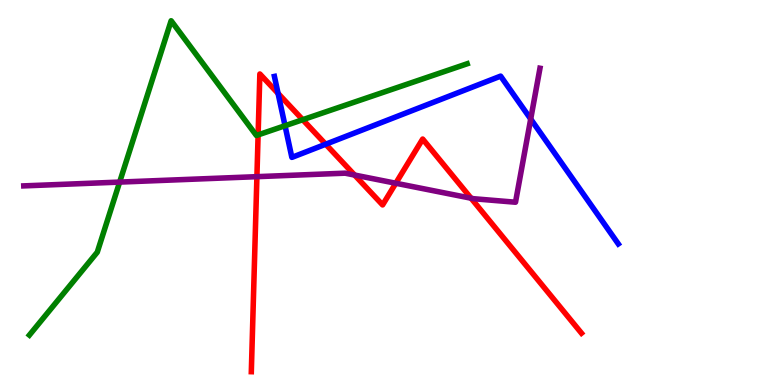[{'lines': ['blue', 'red'], 'intersections': [{'x': 3.59, 'y': 7.57}, {'x': 4.2, 'y': 6.25}]}, {'lines': ['green', 'red'], 'intersections': [{'x': 3.33, 'y': 6.5}, {'x': 3.91, 'y': 6.89}]}, {'lines': ['purple', 'red'], 'intersections': [{'x': 3.31, 'y': 5.41}, {'x': 4.58, 'y': 5.45}, {'x': 5.11, 'y': 5.24}, {'x': 6.08, 'y': 4.85}]}, {'lines': ['blue', 'green'], 'intersections': [{'x': 3.68, 'y': 6.73}]}, {'lines': ['blue', 'purple'], 'intersections': [{'x': 6.85, 'y': 6.91}]}, {'lines': ['green', 'purple'], 'intersections': [{'x': 1.54, 'y': 5.27}]}]